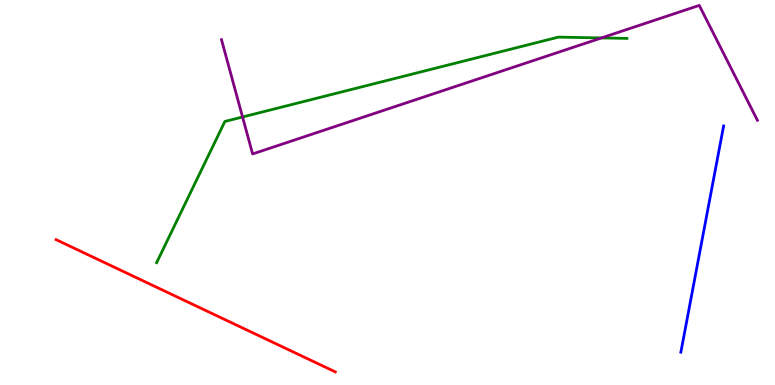[{'lines': ['blue', 'red'], 'intersections': []}, {'lines': ['green', 'red'], 'intersections': []}, {'lines': ['purple', 'red'], 'intersections': []}, {'lines': ['blue', 'green'], 'intersections': []}, {'lines': ['blue', 'purple'], 'intersections': []}, {'lines': ['green', 'purple'], 'intersections': [{'x': 3.13, 'y': 6.96}, {'x': 7.76, 'y': 9.02}]}]